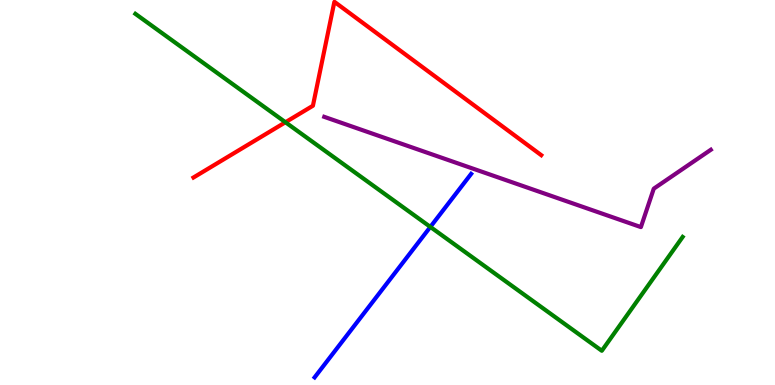[{'lines': ['blue', 'red'], 'intersections': []}, {'lines': ['green', 'red'], 'intersections': [{'x': 3.68, 'y': 6.82}]}, {'lines': ['purple', 'red'], 'intersections': []}, {'lines': ['blue', 'green'], 'intersections': [{'x': 5.55, 'y': 4.11}]}, {'lines': ['blue', 'purple'], 'intersections': []}, {'lines': ['green', 'purple'], 'intersections': []}]